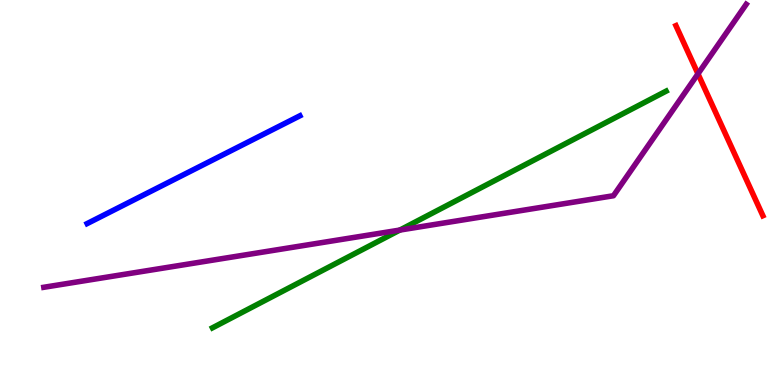[{'lines': ['blue', 'red'], 'intersections': []}, {'lines': ['green', 'red'], 'intersections': []}, {'lines': ['purple', 'red'], 'intersections': [{'x': 9.01, 'y': 8.08}]}, {'lines': ['blue', 'green'], 'intersections': []}, {'lines': ['blue', 'purple'], 'intersections': []}, {'lines': ['green', 'purple'], 'intersections': [{'x': 5.16, 'y': 4.02}]}]